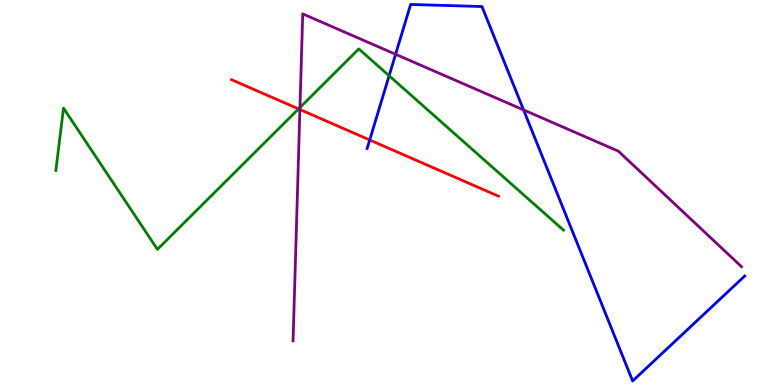[{'lines': ['blue', 'red'], 'intersections': [{'x': 4.77, 'y': 6.36}]}, {'lines': ['green', 'red'], 'intersections': [{'x': 3.85, 'y': 7.17}]}, {'lines': ['purple', 'red'], 'intersections': [{'x': 3.87, 'y': 7.16}]}, {'lines': ['blue', 'green'], 'intersections': [{'x': 5.02, 'y': 8.03}]}, {'lines': ['blue', 'purple'], 'intersections': [{'x': 5.1, 'y': 8.59}, {'x': 6.76, 'y': 7.14}]}, {'lines': ['green', 'purple'], 'intersections': [{'x': 3.87, 'y': 7.21}]}]